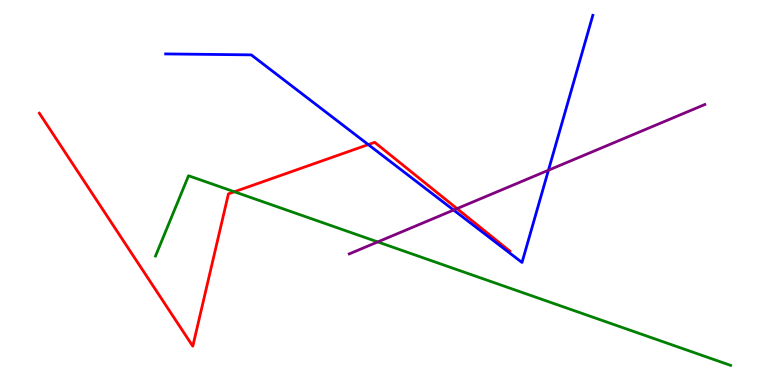[{'lines': ['blue', 'red'], 'intersections': [{'x': 4.75, 'y': 6.24}]}, {'lines': ['green', 'red'], 'intersections': [{'x': 3.02, 'y': 5.02}]}, {'lines': ['purple', 'red'], 'intersections': [{'x': 5.9, 'y': 4.58}]}, {'lines': ['blue', 'green'], 'intersections': []}, {'lines': ['blue', 'purple'], 'intersections': [{'x': 5.85, 'y': 4.54}, {'x': 7.08, 'y': 5.58}]}, {'lines': ['green', 'purple'], 'intersections': [{'x': 4.87, 'y': 3.72}]}]